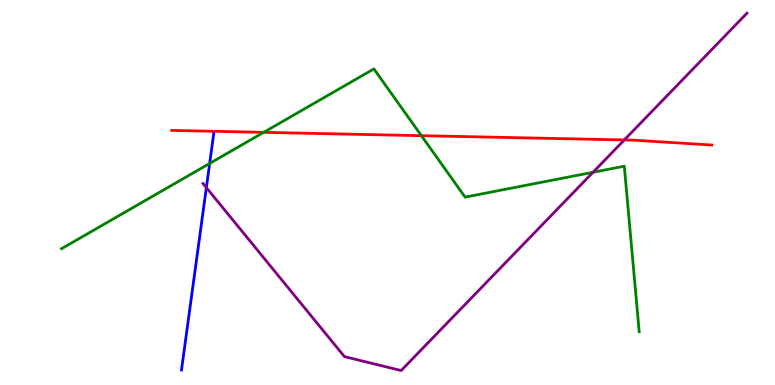[{'lines': ['blue', 'red'], 'intersections': []}, {'lines': ['green', 'red'], 'intersections': [{'x': 3.4, 'y': 6.56}, {'x': 5.44, 'y': 6.48}]}, {'lines': ['purple', 'red'], 'intersections': [{'x': 8.06, 'y': 6.36}]}, {'lines': ['blue', 'green'], 'intersections': [{'x': 2.71, 'y': 5.75}]}, {'lines': ['blue', 'purple'], 'intersections': [{'x': 2.66, 'y': 5.13}]}, {'lines': ['green', 'purple'], 'intersections': [{'x': 7.65, 'y': 5.53}]}]